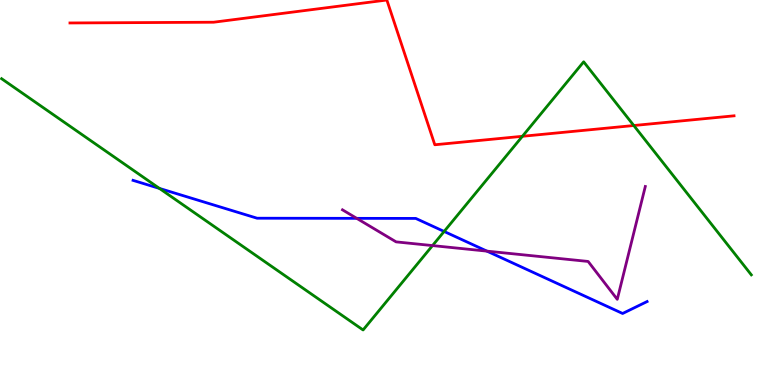[{'lines': ['blue', 'red'], 'intersections': []}, {'lines': ['green', 'red'], 'intersections': [{'x': 6.74, 'y': 6.46}, {'x': 8.18, 'y': 6.74}]}, {'lines': ['purple', 'red'], 'intersections': []}, {'lines': ['blue', 'green'], 'intersections': [{'x': 2.06, 'y': 5.11}, {'x': 5.73, 'y': 3.99}]}, {'lines': ['blue', 'purple'], 'intersections': [{'x': 4.6, 'y': 4.33}, {'x': 6.28, 'y': 3.48}]}, {'lines': ['green', 'purple'], 'intersections': [{'x': 5.58, 'y': 3.62}]}]